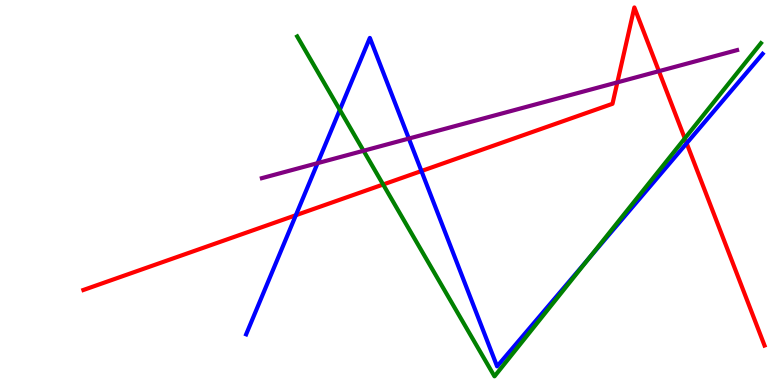[{'lines': ['blue', 'red'], 'intersections': [{'x': 3.82, 'y': 4.41}, {'x': 5.44, 'y': 5.56}, {'x': 8.86, 'y': 6.28}]}, {'lines': ['green', 'red'], 'intersections': [{'x': 4.94, 'y': 5.21}, {'x': 8.84, 'y': 6.4}]}, {'lines': ['purple', 'red'], 'intersections': [{'x': 7.97, 'y': 7.86}, {'x': 8.5, 'y': 8.15}]}, {'lines': ['blue', 'green'], 'intersections': [{'x': 4.38, 'y': 7.15}, {'x': 7.6, 'y': 3.28}]}, {'lines': ['blue', 'purple'], 'intersections': [{'x': 4.1, 'y': 5.76}, {'x': 5.28, 'y': 6.4}]}, {'lines': ['green', 'purple'], 'intersections': [{'x': 4.69, 'y': 6.08}]}]